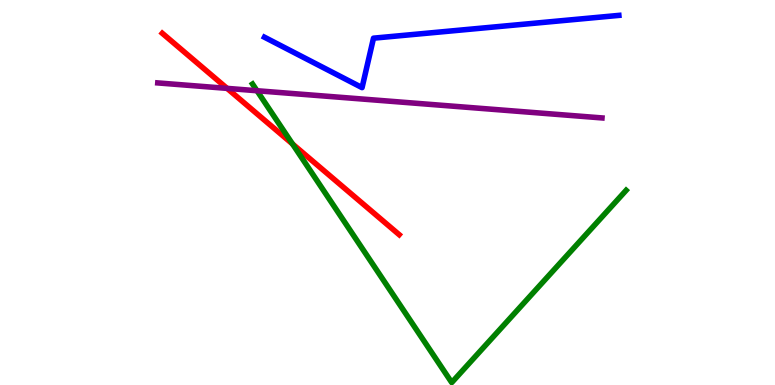[{'lines': ['blue', 'red'], 'intersections': []}, {'lines': ['green', 'red'], 'intersections': [{'x': 3.77, 'y': 6.26}]}, {'lines': ['purple', 'red'], 'intersections': [{'x': 2.93, 'y': 7.7}]}, {'lines': ['blue', 'green'], 'intersections': []}, {'lines': ['blue', 'purple'], 'intersections': []}, {'lines': ['green', 'purple'], 'intersections': [{'x': 3.32, 'y': 7.64}]}]